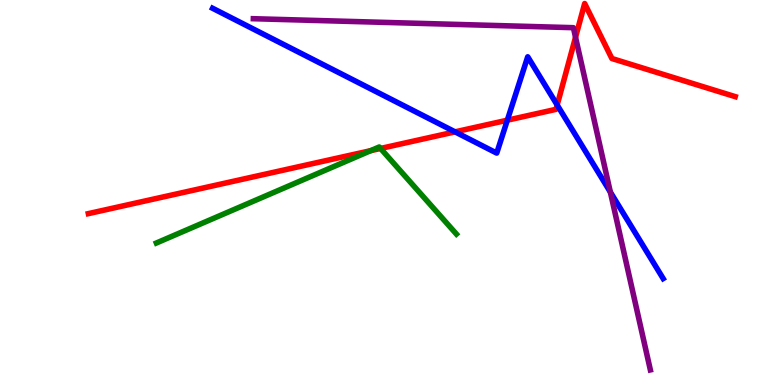[{'lines': ['blue', 'red'], 'intersections': [{'x': 5.87, 'y': 6.58}, {'x': 6.55, 'y': 6.88}, {'x': 7.19, 'y': 7.27}]}, {'lines': ['green', 'red'], 'intersections': [{'x': 4.78, 'y': 6.09}, {'x': 4.91, 'y': 6.14}]}, {'lines': ['purple', 'red'], 'intersections': [{'x': 7.43, 'y': 9.03}]}, {'lines': ['blue', 'green'], 'intersections': []}, {'lines': ['blue', 'purple'], 'intersections': [{'x': 7.88, 'y': 5.01}]}, {'lines': ['green', 'purple'], 'intersections': []}]